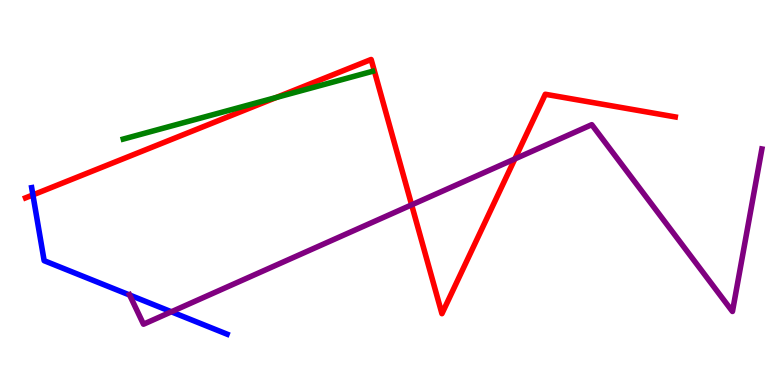[{'lines': ['blue', 'red'], 'intersections': [{'x': 0.425, 'y': 4.94}]}, {'lines': ['green', 'red'], 'intersections': [{'x': 3.56, 'y': 7.47}]}, {'lines': ['purple', 'red'], 'intersections': [{'x': 5.31, 'y': 4.68}, {'x': 6.64, 'y': 5.87}]}, {'lines': ['blue', 'green'], 'intersections': []}, {'lines': ['blue', 'purple'], 'intersections': [{'x': 1.67, 'y': 2.34}, {'x': 2.21, 'y': 1.9}]}, {'lines': ['green', 'purple'], 'intersections': []}]